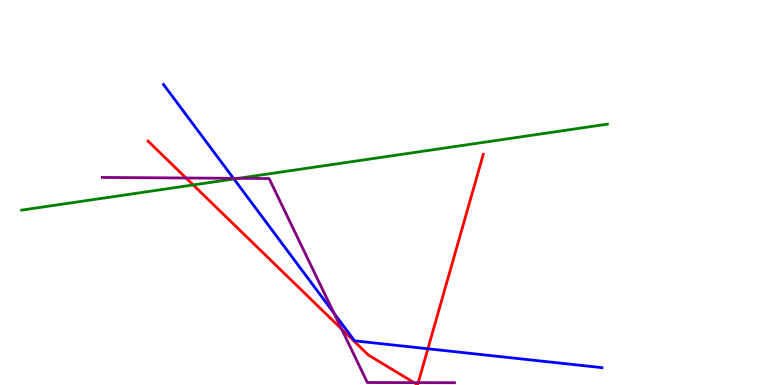[{'lines': ['blue', 'red'], 'intersections': [{'x': 5.52, 'y': 0.941}]}, {'lines': ['green', 'red'], 'intersections': [{'x': 2.49, 'y': 5.2}]}, {'lines': ['purple', 'red'], 'intersections': [{'x': 2.4, 'y': 5.38}, {'x': 4.41, 'y': 1.45}, {'x': 5.34, 'y': 0.0614}, {'x': 5.4, 'y': 0.0611}]}, {'lines': ['blue', 'green'], 'intersections': [{'x': 3.02, 'y': 5.35}]}, {'lines': ['blue', 'purple'], 'intersections': [{'x': 3.01, 'y': 5.37}, {'x': 4.31, 'y': 1.87}]}, {'lines': ['green', 'purple'], 'intersections': [{'x': 3.07, 'y': 5.37}]}]